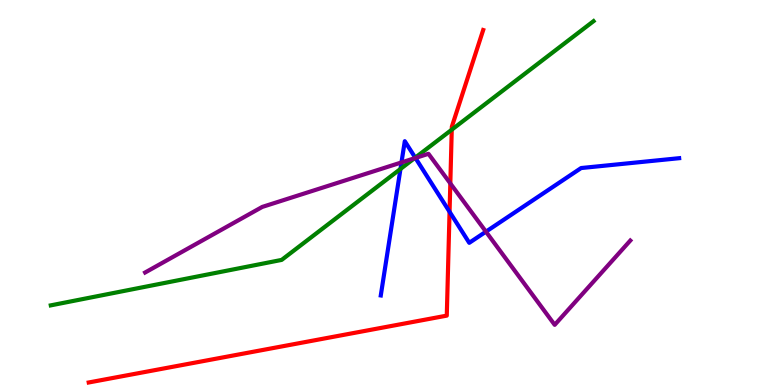[{'lines': ['blue', 'red'], 'intersections': [{'x': 5.8, 'y': 4.5}]}, {'lines': ['green', 'red'], 'intersections': [{'x': 5.83, 'y': 6.63}]}, {'lines': ['purple', 'red'], 'intersections': [{'x': 5.81, 'y': 5.24}]}, {'lines': ['blue', 'green'], 'intersections': [{'x': 5.17, 'y': 5.61}, {'x': 5.36, 'y': 5.91}]}, {'lines': ['blue', 'purple'], 'intersections': [{'x': 5.18, 'y': 5.78}, {'x': 5.36, 'y': 5.9}, {'x': 6.27, 'y': 3.98}]}, {'lines': ['green', 'purple'], 'intersections': [{'x': 5.35, 'y': 5.89}]}]